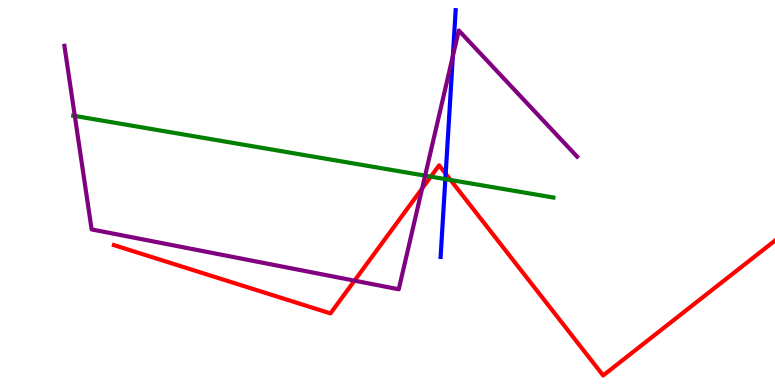[{'lines': ['blue', 'red'], 'intersections': [{'x': 5.75, 'y': 5.49}]}, {'lines': ['green', 'red'], 'intersections': [{'x': 5.56, 'y': 5.41}, {'x': 5.81, 'y': 5.32}]}, {'lines': ['purple', 'red'], 'intersections': [{'x': 4.57, 'y': 2.71}, {'x': 5.45, 'y': 5.1}]}, {'lines': ['blue', 'green'], 'intersections': [{'x': 5.75, 'y': 5.35}]}, {'lines': ['blue', 'purple'], 'intersections': [{'x': 5.84, 'y': 8.54}]}, {'lines': ['green', 'purple'], 'intersections': [{'x': 0.965, 'y': 6.99}, {'x': 5.49, 'y': 5.44}]}]